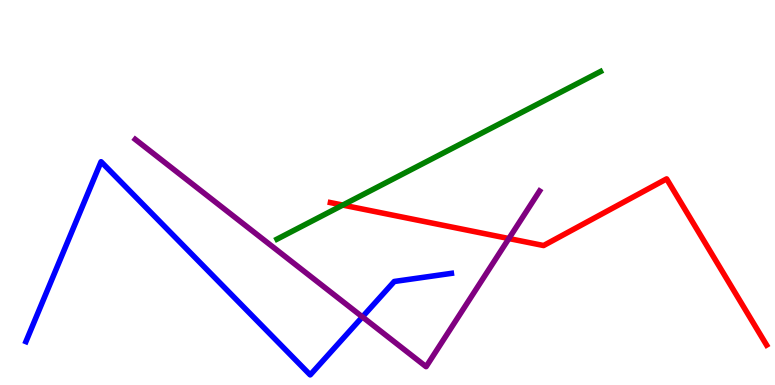[{'lines': ['blue', 'red'], 'intersections': []}, {'lines': ['green', 'red'], 'intersections': [{'x': 4.42, 'y': 4.67}]}, {'lines': ['purple', 'red'], 'intersections': [{'x': 6.57, 'y': 3.8}]}, {'lines': ['blue', 'green'], 'intersections': []}, {'lines': ['blue', 'purple'], 'intersections': [{'x': 4.68, 'y': 1.77}]}, {'lines': ['green', 'purple'], 'intersections': []}]